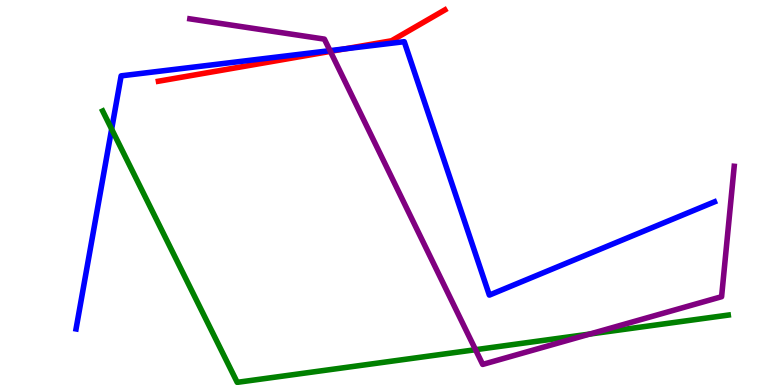[{'lines': ['blue', 'red'], 'intersections': [{'x': 4.45, 'y': 8.73}]}, {'lines': ['green', 'red'], 'intersections': []}, {'lines': ['purple', 'red'], 'intersections': [{'x': 4.26, 'y': 8.67}]}, {'lines': ['blue', 'green'], 'intersections': [{'x': 1.44, 'y': 6.65}]}, {'lines': ['blue', 'purple'], 'intersections': [{'x': 4.26, 'y': 8.68}]}, {'lines': ['green', 'purple'], 'intersections': [{'x': 6.14, 'y': 0.917}, {'x': 7.61, 'y': 1.32}]}]